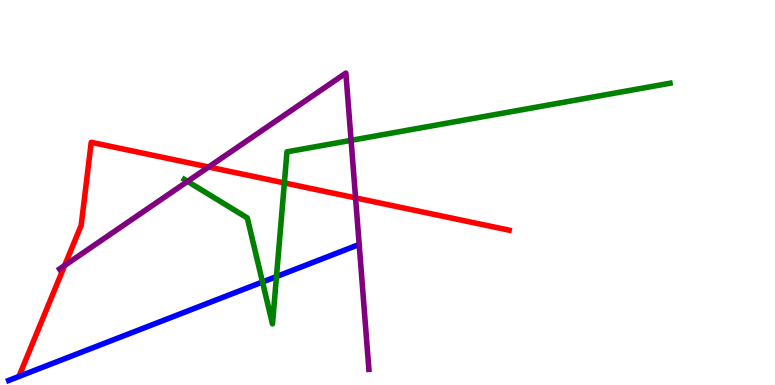[{'lines': ['blue', 'red'], 'intersections': []}, {'lines': ['green', 'red'], 'intersections': [{'x': 3.67, 'y': 5.25}]}, {'lines': ['purple', 'red'], 'intersections': [{'x': 0.834, 'y': 3.1}, {'x': 2.69, 'y': 5.66}, {'x': 4.59, 'y': 4.86}]}, {'lines': ['blue', 'green'], 'intersections': [{'x': 3.39, 'y': 2.68}, {'x': 3.57, 'y': 2.82}]}, {'lines': ['blue', 'purple'], 'intersections': []}, {'lines': ['green', 'purple'], 'intersections': [{'x': 2.42, 'y': 5.29}, {'x': 4.53, 'y': 6.35}]}]